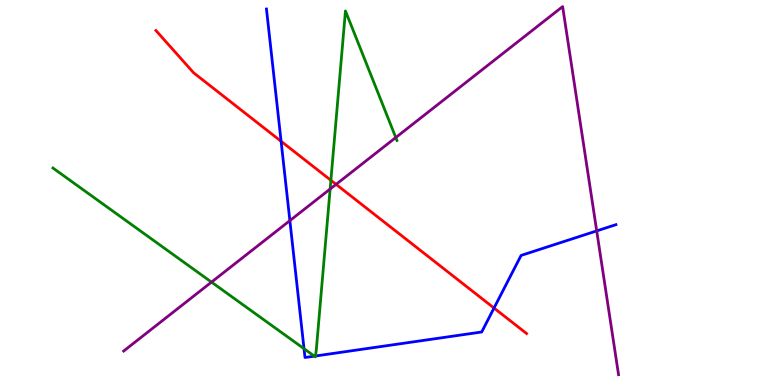[{'lines': ['blue', 'red'], 'intersections': [{'x': 3.63, 'y': 6.33}, {'x': 6.37, 'y': 2.0}]}, {'lines': ['green', 'red'], 'intersections': [{'x': 4.27, 'y': 5.32}]}, {'lines': ['purple', 'red'], 'intersections': [{'x': 4.34, 'y': 5.21}]}, {'lines': ['blue', 'green'], 'intersections': [{'x': 3.92, 'y': 0.943}, {'x': 4.06, 'y': 0.749}, {'x': 4.07, 'y': 0.753}]}, {'lines': ['blue', 'purple'], 'intersections': [{'x': 3.74, 'y': 4.27}, {'x': 7.7, 'y': 4.0}]}, {'lines': ['green', 'purple'], 'intersections': [{'x': 2.73, 'y': 2.67}, {'x': 4.26, 'y': 5.09}, {'x': 5.11, 'y': 6.43}]}]